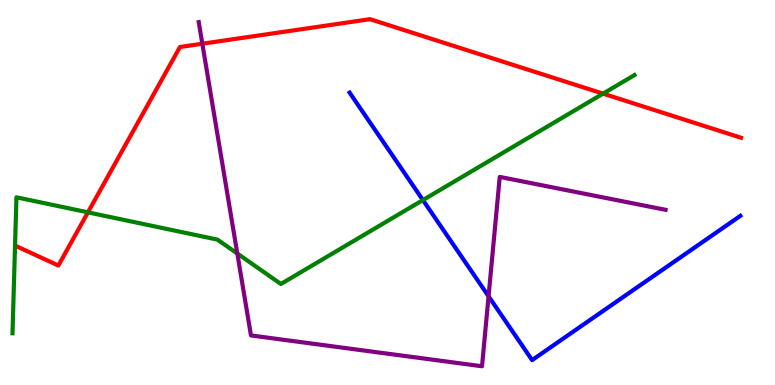[{'lines': ['blue', 'red'], 'intersections': []}, {'lines': ['green', 'red'], 'intersections': [{'x': 1.13, 'y': 4.48}, {'x': 7.78, 'y': 7.57}]}, {'lines': ['purple', 'red'], 'intersections': [{'x': 2.61, 'y': 8.86}]}, {'lines': ['blue', 'green'], 'intersections': [{'x': 5.46, 'y': 4.8}]}, {'lines': ['blue', 'purple'], 'intersections': [{'x': 6.3, 'y': 2.3}]}, {'lines': ['green', 'purple'], 'intersections': [{'x': 3.06, 'y': 3.42}]}]